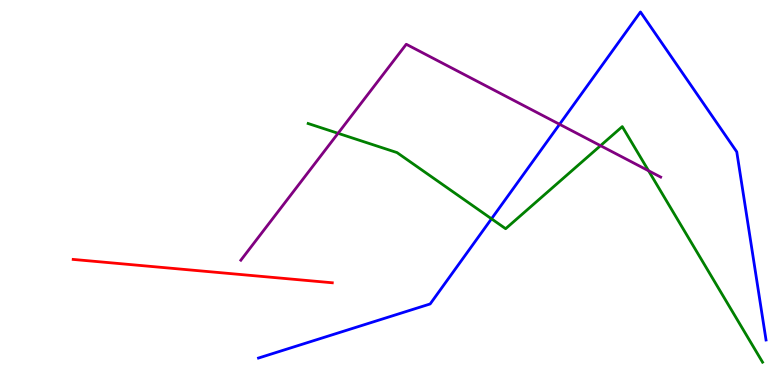[{'lines': ['blue', 'red'], 'intersections': []}, {'lines': ['green', 'red'], 'intersections': []}, {'lines': ['purple', 'red'], 'intersections': []}, {'lines': ['blue', 'green'], 'intersections': [{'x': 6.34, 'y': 4.32}]}, {'lines': ['blue', 'purple'], 'intersections': [{'x': 7.22, 'y': 6.77}]}, {'lines': ['green', 'purple'], 'intersections': [{'x': 4.36, 'y': 6.54}, {'x': 7.75, 'y': 6.22}, {'x': 8.37, 'y': 5.56}]}]